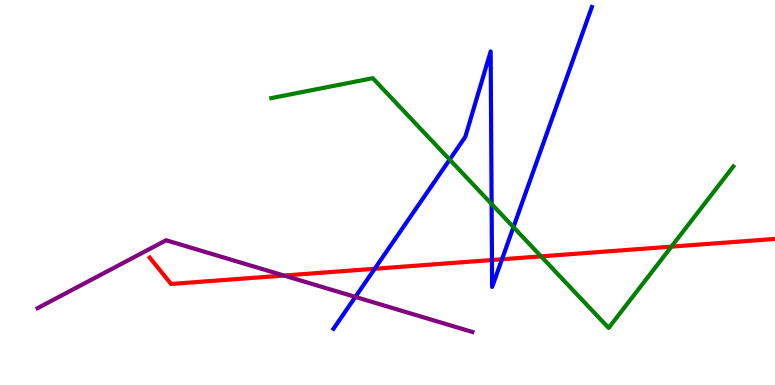[{'lines': ['blue', 'red'], 'intersections': [{'x': 4.83, 'y': 3.02}, {'x': 6.35, 'y': 3.25}, {'x': 6.48, 'y': 3.27}]}, {'lines': ['green', 'red'], 'intersections': [{'x': 6.98, 'y': 3.34}, {'x': 8.66, 'y': 3.59}]}, {'lines': ['purple', 'red'], 'intersections': [{'x': 3.66, 'y': 2.84}]}, {'lines': ['blue', 'green'], 'intersections': [{'x': 5.8, 'y': 5.85}, {'x': 6.34, 'y': 4.7}, {'x': 6.63, 'y': 4.1}]}, {'lines': ['blue', 'purple'], 'intersections': [{'x': 4.59, 'y': 2.29}]}, {'lines': ['green', 'purple'], 'intersections': []}]